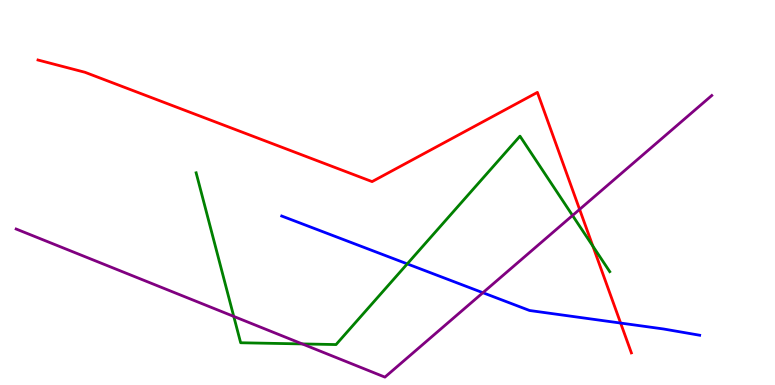[{'lines': ['blue', 'red'], 'intersections': [{'x': 8.01, 'y': 1.61}]}, {'lines': ['green', 'red'], 'intersections': [{'x': 7.65, 'y': 3.61}]}, {'lines': ['purple', 'red'], 'intersections': [{'x': 7.48, 'y': 4.56}]}, {'lines': ['blue', 'green'], 'intersections': [{'x': 5.25, 'y': 3.15}]}, {'lines': ['blue', 'purple'], 'intersections': [{'x': 6.23, 'y': 2.4}]}, {'lines': ['green', 'purple'], 'intersections': [{'x': 3.02, 'y': 1.78}, {'x': 3.9, 'y': 1.07}, {'x': 7.39, 'y': 4.4}]}]